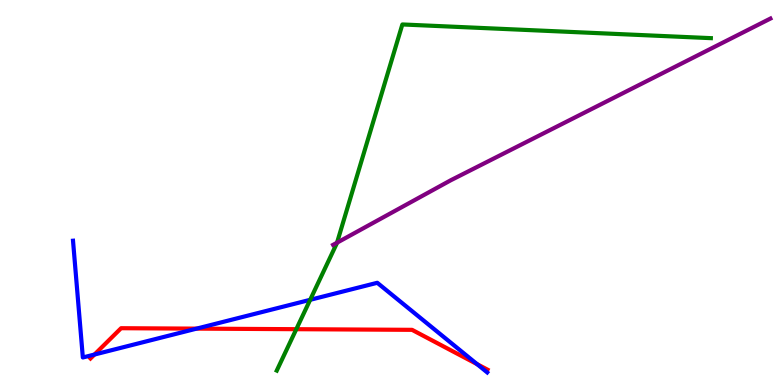[{'lines': ['blue', 'red'], 'intersections': [{'x': 1.22, 'y': 0.791}, {'x': 2.54, 'y': 1.46}, {'x': 6.16, 'y': 0.541}]}, {'lines': ['green', 'red'], 'intersections': [{'x': 3.82, 'y': 1.45}]}, {'lines': ['purple', 'red'], 'intersections': []}, {'lines': ['blue', 'green'], 'intersections': [{'x': 4.0, 'y': 2.21}]}, {'lines': ['blue', 'purple'], 'intersections': []}, {'lines': ['green', 'purple'], 'intersections': [{'x': 4.35, 'y': 3.7}]}]